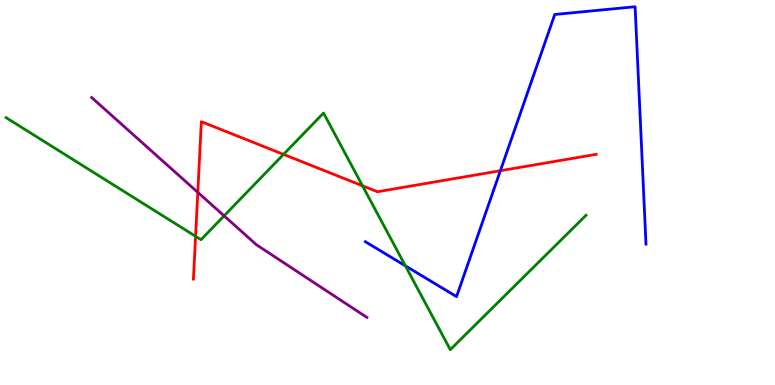[{'lines': ['blue', 'red'], 'intersections': [{'x': 6.46, 'y': 5.57}]}, {'lines': ['green', 'red'], 'intersections': [{'x': 2.52, 'y': 3.86}, {'x': 3.66, 'y': 5.99}, {'x': 4.68, 'y': 5.17}]}, {'lines': ['purple', 'red'], 'intersections': [{'x': 2.55, 'y': 5.0}]}, {'lines': ['blue', 'green'], 'intersections': [{'x': 5.23, 'y': 3.1}]}, {'lines': ['blue', 'purple'], 'intersections': []}, {'lines': ['green', 'purple'], 'intersections': [{'x': 2.89, 'y': 4.39}]}]